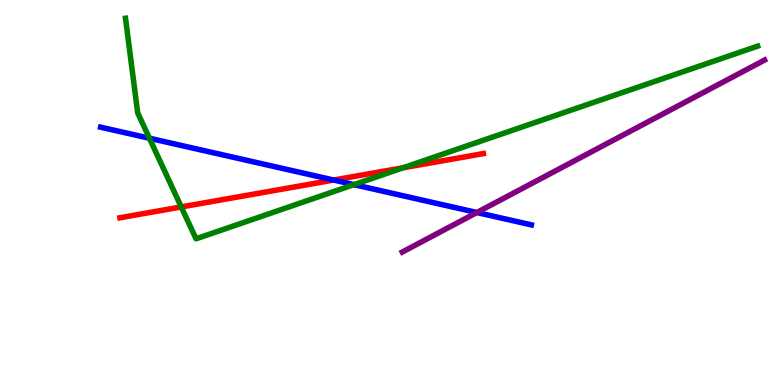[{'lines': ['blue', 'red'], 'intersections': [{'x': 4.31, 'y': 5.32}]}, {'lines': ['green', 'red'], 'intersections': [{'x': 2.34, 'y': 4.63}, {'x': 5.2, 'y': 5.64}]}, {'lines': ['purple', 'red'], 'intersections': []}, {'lines': ['blue', 'green'], 'intersections': [{'x': 1.93, 'y': 6.41}, {'x': 4.57, 'y': 5.2}]}, {'lines': ['blue', 'purple'], 'intersections': [{'x': 6.15, 'y': 4.48}]}, {'lines': ['green', 'purple'], 'intersections': []}]